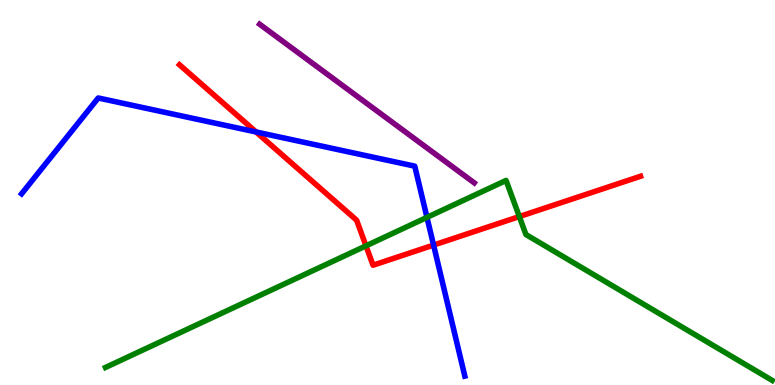[{'lines': ['blue', 'red'], 'intersections': [{'x': 3.3, 'y': 6.57}, {'x': 5.59, 'y': 3.63}]}, {'lines': ['green', 'red'], 'intersections': [{'x': 4.72, 'y': 3.61}, {'x': 6.7, 'y': 4.37}]}, {'lines': ['purple', 'red'], 'intersections': []}, {'lines': ['blue', 'green'], 'intersections': [{'x': 5.51, 'y': 4.35}]}, {'lines': ['blue', 'purple'], 'intersections': []}, {'lines': ['green', 'purple'], 'intersections': []}]